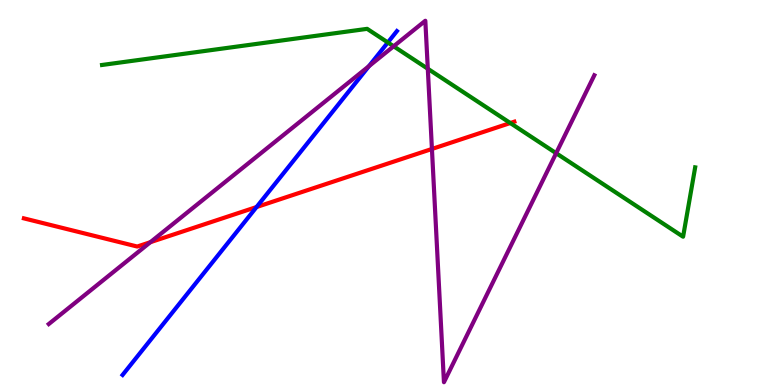[{'lines': ['blue', 'red'], 'intersections': [{'x': 3.31, 'y': 4.62}]}, {'lines': ['green', 'red'], 'intersections': [{'x': 6.58, 'y': 6.8}]}, {'lines': ['purple', 'red'], 'intersections': [{'x': 1.94, 'y': 3.71}, {'x': 5.57, 'y': 6.13}]}, {'lines': ['blue', 'green'], 'intersections': [{'x': 5.0, 'y': 8.9}]}, {'lines': ['blue', 'purple'], 'intersections': [{'x': 4.76, 'y': 8.28}]}, {'lines': ['green', 'purple'], 'intersections': [{'x': 5.08, 'y': 8.8}, {'x': 5.52, 'y': 8.21}, {'x': 7.18, 'y': 6.02}]}]